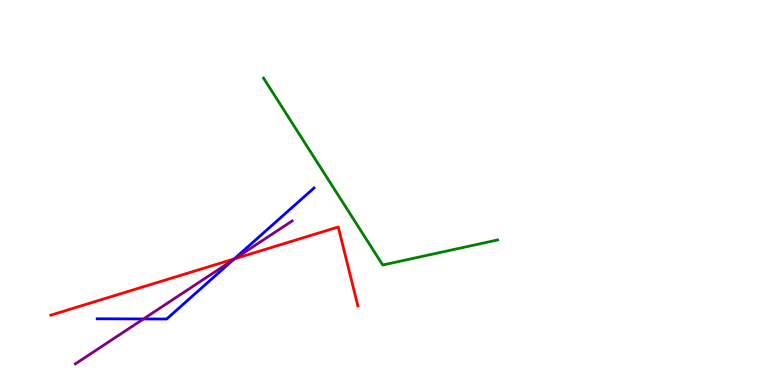[{'lines': ['blue', 'red'], 'intersections': [{'x': 3.02, 'y': 3.28}]}, {'lines': ['green', 'red'], 'intersections': []}, {'lines': ['purple', 'red'], 'intersections': [{'x': 3.03, 'y': 3.28}]}, {'lines': ['blue', 'green'], 'intersections': []}, {'lines': ['blue', 'purple'], 'intersections': [{'x': 1.85, 'y': 1.72}, {'x': 3.01, 'y': 3.25}]}, {'lines': ['green', 'purple'], 'intersections': []}]